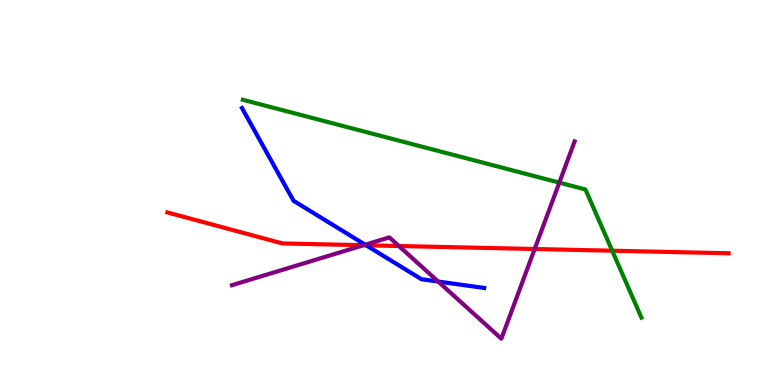[{'lines': ['blue', 'red'], 'intersections': [{'x': 4.72, 'y': 3.63}]}, {'lines': ['green', 'red'], 'intersections': [{'x': 7.9, 'y': 3.49}]}, {'lines': ['purple', 'red'], 'intersections': [{'x': 4.69, 'y': 3.63}, {'x': 5.15, 'y': 3.61}, {'x': 6.9, 'y': 3.53}]}, {'lines': ['blue', 'green'], 'intersections': []}, {'lines': ['blue', 'purple'], 'intersections': [{'x': 4.71, 'y': 3.64}, {'x': 5.65, 'y': 2.69}]}, {'lines': ['green', 'purple'], 'intersections': [{'x': 7.22, 'y': 5.26}]}]